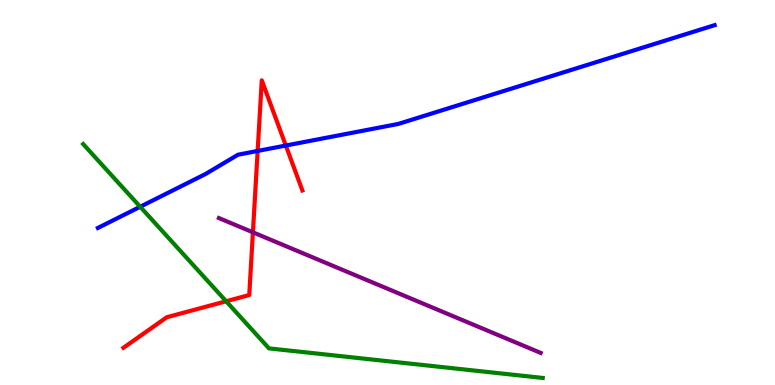[{'lines': ['blue', 'red'], 'intersections': [{'x': 3.32, 'y': 6.08}, {'x': 3.69, 'y': 6.22}]}, {'lines': ['green', 'red'], 'intersections': [{'x': 2.92, 'y': 2.18}]}, {'lines': ['purple', 'red'], 'intersections': [{'x': 3.26, 'y': 3.97}]}, {'lines': ['blue', 'green'], 'intersections': [{'x': 1.81, 'y': 4.63}]}, {'lines': ['blue', 'purple'], 'intersections': []}, {'lines': ['green', 'purple'], 'intersections': []}]